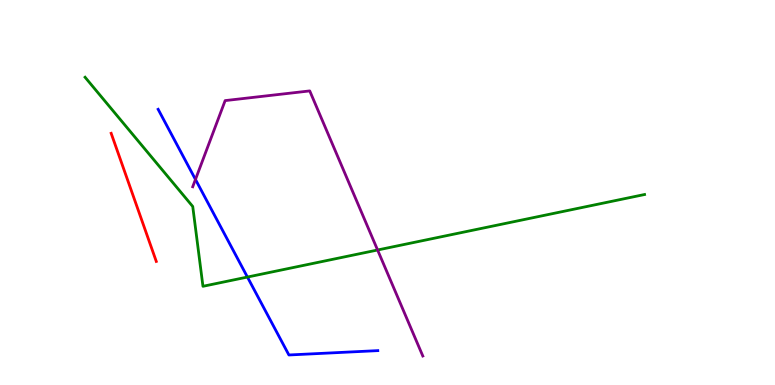[{'lines': ['blue', 'red'], 'intersections': []}, {'lines': ['green', 'red'], 'intersections': []}, {'lines': ['purple', 'red'], 'intersections': []}, {'lines': ['blue', 'green'], 'intersections': [{'x': 3.19, 'y': 2.8}]}, {'lines': ['blue', 'purple'], 'intersections': [{'x': 2.52, 'y': 5.34}]}, {'lines': ['green', 'purple'], 'intersections': [{'x': 4.87, 'y': 3.51}]}]